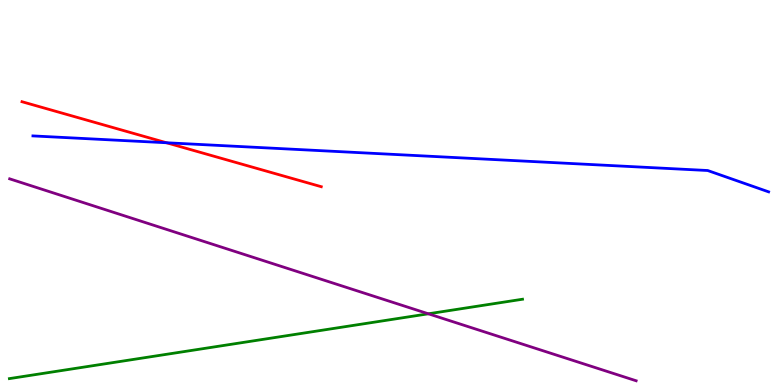[{'lines': ['blue', 'red'], 'intersections': [{'x': 2.15, 'y': 6.29}]}, {'lines': ['green', 'red'], 'intersections': []}, {'lines': ['purple', 'red'], 'intersections': []}, {'lines': ['blue', 'green'], 'intersections': []}, {'lines': ['blue', 'purple'], 'intersections': []}, {'lines': ['green', 'purple'], 'intersections': [{'x': 5.53, 'y': 1.85}]}]